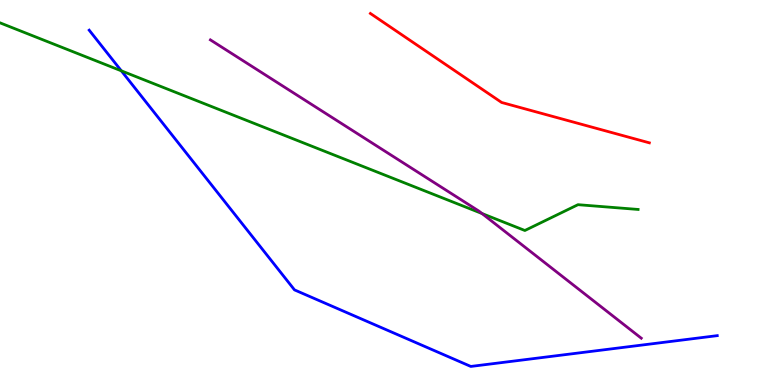[{'lines': ['blue', 'red'], 'intersections': []}, {'lines': ['green', 'red'], 'intersections': []}, {'lines': ['purple', 'red'], 'intersections': []}, {'lines': ['blue', 'green'], 'intersections': [{'x': 1.57, 'y': 8.16}]}, {'lines': ['blue', 'purple'], 'intersections': []}, {'lines': ['green', 'purple'], 'intersections': [{'x': 6.22, 'y': 4.45}]}]